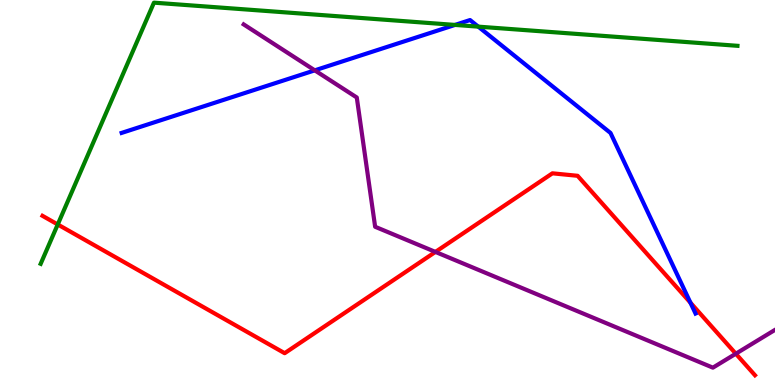[{'lines': ['blue', 'red'], 'intersections': [{'x': 8.91, 'y': 2.14}]}, {'lines': ['green', 'red'], 'intersections': [{'x': 0.745, 'y': 4.17}]}, {'lines': ['purple', 'red'], 'intersections': [{'x': 5.62, 'y': 3.46}, {'x': 9.49, 'y': 0.813}]}, {'lines': ['blue', 'green'], 'intersections': [{'x': 5.87, 'y': 9.35}, {'x': 6.17, 'y': 9.31}]}, {'lines': ['blue', 'purple'], 'intersections': [{'x': 4.06, 'y': 8.17}]}, {'lines': ['green', 'purple'], 'intersections': []}]